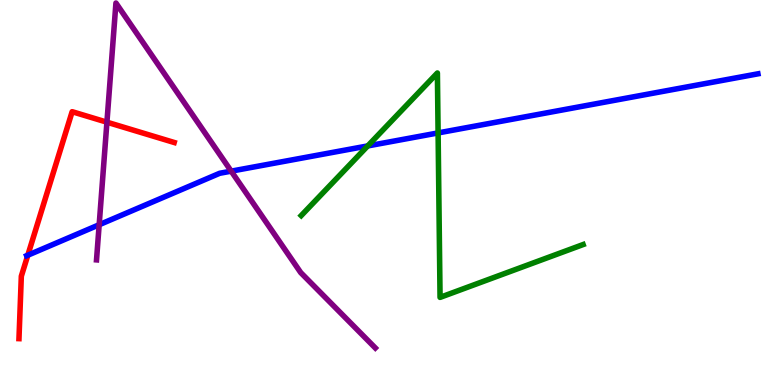[{'lines': ['blue', 'red'], 'intersections': [{'x': 0.359, 'y': 3.37}]}, {'lines': ['green', 'red'], 'intersections': []}, {'lines': ['purple', 'red'], 'intersections': [{'x': 1.38, 'y': 6.83}]}, {'lines': ['blue', 'green'], 'intersections': [{'x': 4.74, 'y': 6.21}, {'x': 5.65, 'y': 6.55}]}, {'lines': ['blue', 'purple'], 'intersections': [{'x': 1.28, 'y': 4.16}, {'x': 2.98, 'y': 5.55}]}, {'lines': ['green', 'purple'], 'intersections': []}]